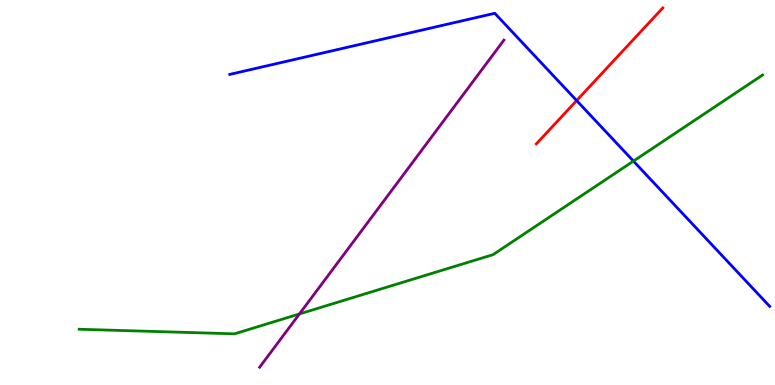[{'lines': ['blue', 'red'], 'intersections': [{'x': 7.44, 'y': 7.39}]}, {'lines': ['green', 'red'], 'intersections': []}, {'lines': ['purple', 'red'], 'intersections': []}, {'lines': ['blue', 'green'], 'intersections': [{'x': 8.17, 'y': 5.82}]}, {'lines': ['blue', 'purple'], 'intersections': []}, {'lines': ['green', 'purple'], 'intersections': [{'x': 3.86, 'y': 1.85}]}]